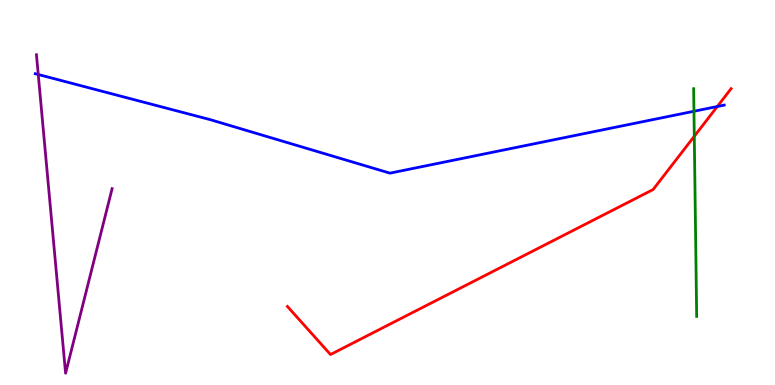[{'lines': ['blue', 'red'], 'intersections': [{'x': 9.26, 'y': 7.23}]}, {'lines': ['green', 'red'], 'intersections': [{'x': 8.96, 'y': 6.46}]}, {'lines': ['purple', 'red'], 'intersections': []}, {'lines': ['blue', 'green'], 'intersections': [{'x': 8.95, 'y': 7.11}]}, {'lines': ['blue', 'purple'], 'intersections': [{'x': 0.494, 'y': 8.06}]}, {'lines': ['green', 'purple'], 'intersections': []}]